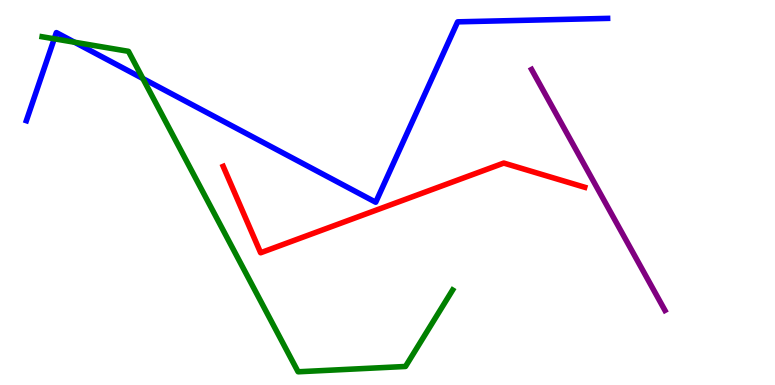[{'lines': ['blue', 'red'], 'intersections': []}, {'lines': ['green', 'red'], 'intersections': []}, {'lines': ['purple', 'red'], 'intersections': []}, {'lines': ['blue', 'green'], 'intersections': [{'x': 0.7, 'y': 8.99}, {'x': 0.961, 'y': 8.9}, {'x': 1.84, 'y': 7.96}]}, {'lines': ['blue', 'purple'], 'intersections': []}, {'lines': ['green', 'purple'], 'intersections': []}]